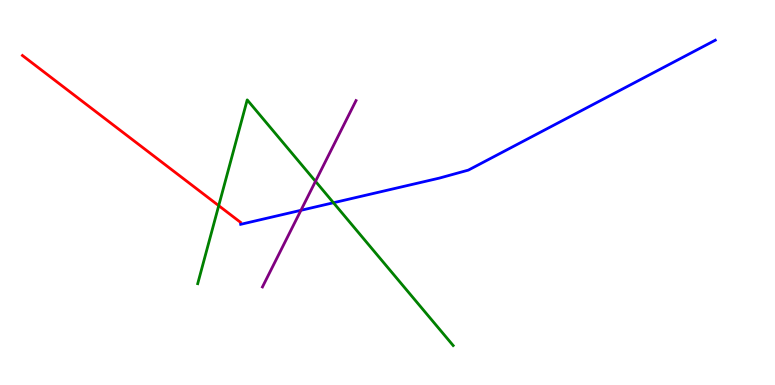[{'lines': ['blue', 'red'], 'intersections': []}, {'lines': ['green', 'red'], 'intersections': [{'x': 2.82, 'y': 4.66}]}, {'lines': ['purple', 'red'], 'intersections': []}, {'lines': ['blue', 'green'], 'intersections': [{'x': 4.3, 'y': 4.73}]}, {'lines': ['blue', 'purple'], 'intersections': [{'x': 3.88, 'y': 4.54}]}, {'lines': ['green', 'purple'], 'intersections': [{'x': 4.07, 'y': 5.29}]}]